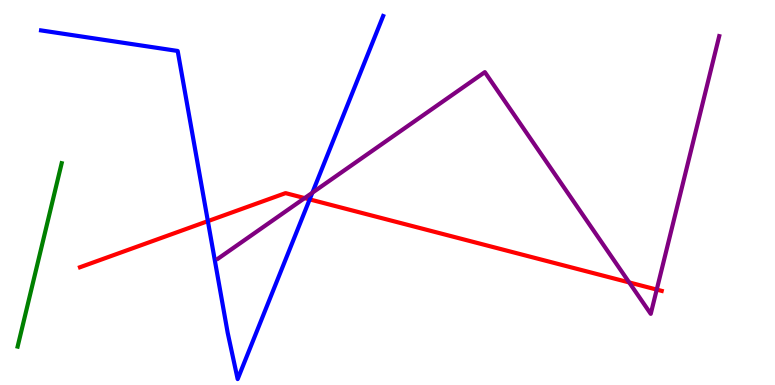[{'lines': ['blue', 'red'], 'intersections': [{'x': 2.68, 'y': 4.26}, {'x': 4.0, 'y': 4.82}]}, {'lines': ['green', 'red'], 'intersections': []}, {'lines': ['purple', 'red'], 'intersections': [{'x': 3.93, 'y': 4.85}, {'x': 8.12, 'y': 2.66}, {'x': 8.47, 'y': 2.48}]}, {'lines': ['blue', 'green'], 'intersections': []}, {'lines': ['blue', 'purple'], 'intersections': [{'x': 4.03, 'y': 4.99}]}, {'lines': ['green', 'purple'], 'intersections': []}]